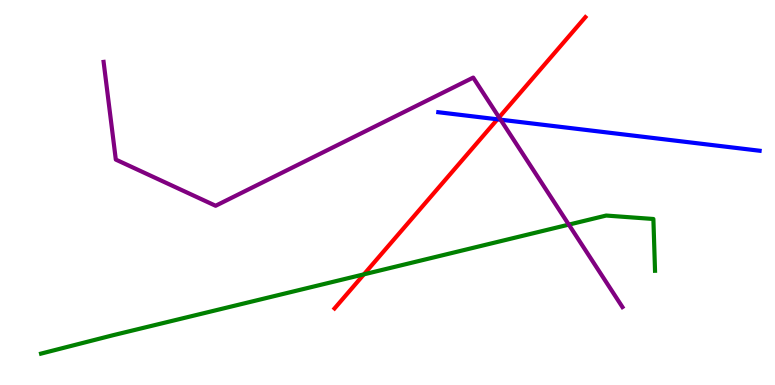[{'lines': ['blue', 'red'], 'intersections': [{'x': 6.42, 'y': 6.9}]}, {'lines': ['green', 'red'], 'intersections': [{'x': 4.7, 'y': 2.87}]}, {'lines': ['purple', 'red'], 'intersections': [{'x': 6.44, 'y': 6.95}]}, {'lines': ['blue', 'green'], 'intersections': []}, {'lines': ['blue', 'purple'], 'intersections': [{'x': 6.46, 'y': 6.89}]}, {'lines': ['green', 'purple'], 'intersections': [{'x': 7.34, 'y': 4.17}]}]